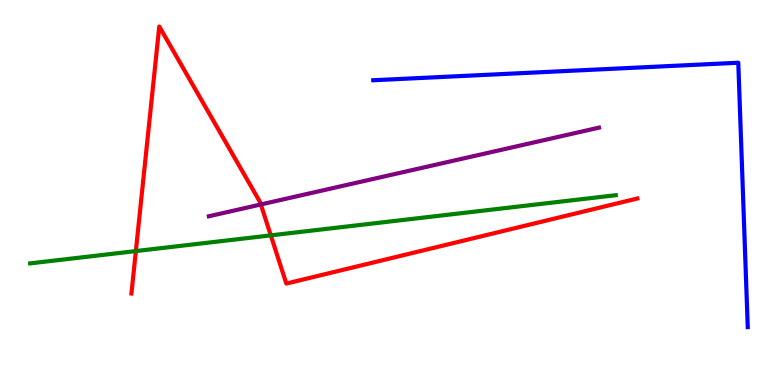[{'lines': ['blue', 'red'], 'intersections': []}, {'lines': ['green', 'red'], 'intersections': [{'x': 1.75, 'y': 3.48}, {'x': 3.49, 'y': 3.89}]}, {'lines': ['purple', 'red'], 'intersections': [{'x': 3.37, 'y': 4.69}]}, {'lines': ['blue', 'green'], 'intersections': []}, {'lines': ['blue', 'purple'], 'intersections': []}, {'lines': ['green', 'purple'], 'intersections': []}]